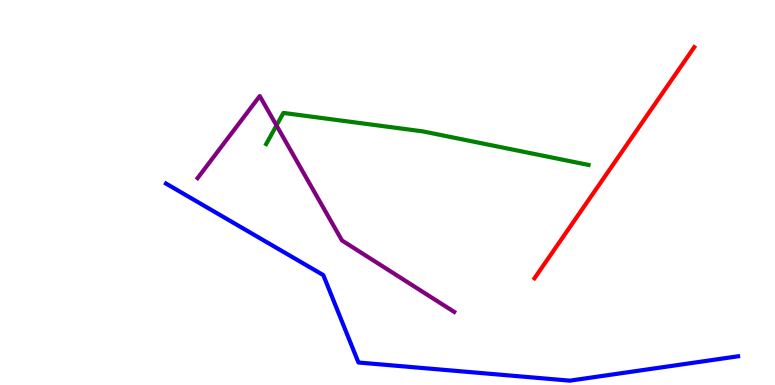[{'lines': ['blue', 'red'], 'intersections': []}, {'lines': ['green', 'red'], 'intersections': []}, {'lines': ['purple', 'red'], 'intersections': []}, {'lines': ['blue', 'green'], 'intersections': []}, {'lines': ['blue', 'purple'], 'intersections': []}, {'lines': ['green', 'purple'], 'intersections': [{'x': 3.57, 'y': 6.74}]}]